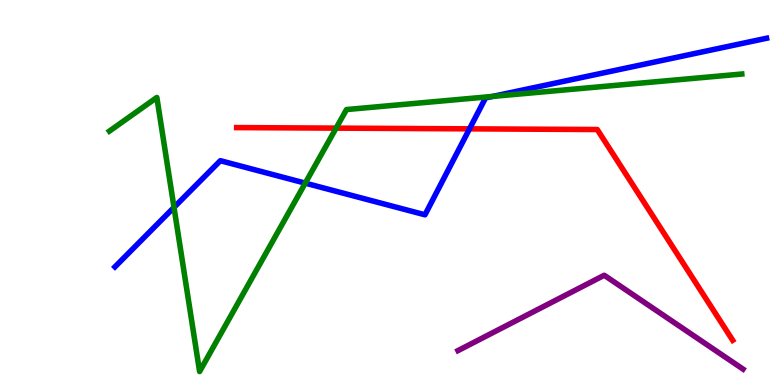[{'lines': ['blue', 'red'], 'intersections': [{'x': 6.06, 'y': 6.65}]}, {'lines': ['green', 'red'], 'intersections': [{'x': 4.34, 'y': 6.67}]}, {'lines': ['purple', 'red'], 'intersections': []}, {'lines': ['blue', 'green'], 'intersections': [{'x': 2.25, 'y': 4.61}, {'x': 3.94, 'y': 5.24}, {'x': 6.36, 'y': 7.5}]}, {'lines': ['blue', 'purple'], 'intersections': []}, {'lines': ['green', 'purple'], 'intersections': []}]